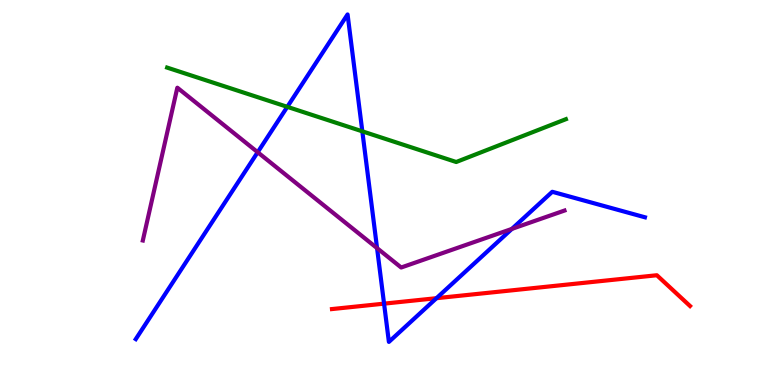[{'lines': ['blue', 'red'], 'intersections': [{'x': 4.96, 'y': 2.11}, {'x': 5.63, 'y': 2.25}]}, {'lines': ['green', 'red'], 'intersections': []}, {'lines': ['purple', 'red'], 'intersections': []}, {'lines': ['blue', 'green'], 'intersections': [{'x': 3.71, 'y': 7.22}, {'x': 4.68, 'y': 6.59}]}, {'lines': ['blue', 'purple'], 'intersections': [{'x': 3.32, 'y': 6.05}, {'x': 4.87, 'y': 3.56}, {'x': 6.61, 'y': 4.05}]}, {'lines': ['green', 'purple'], 'intersections': []}]